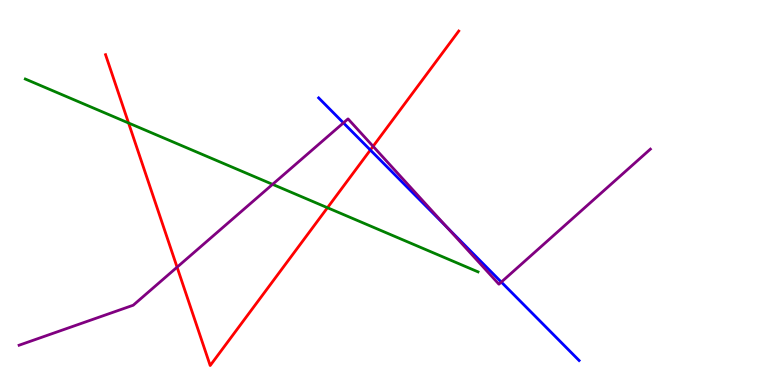[{'lines': ['blue', 'red'], 'intersections': [{'x': 4.78, 'y': 6.1}]}, {'lines': ['green', 'red'], 'intersections': [{'x': 1.66, 'y': 6.81}, {'x': 4.23, 'y': 4.6}]}, {'lines': ['purple', 'red'], 'intersections': [{'x': 2.28, 'y': 3.06}, {'x': 4.81, 'y': 6.2}]}, {'lines': ['blue', 'green'], 'intersections': []}, {'lines': ['blue', 'purple'], 'intersections': [{'x': 4.43, 'y': 6.81}, {'x': 5.77, 'y': 4.1}, {'x': 6.47, 'y': 2.67}]}, {'lines': ['green', 'purple'], 'intersections': [{'x': 3.52, 'y': 5.21}]}]